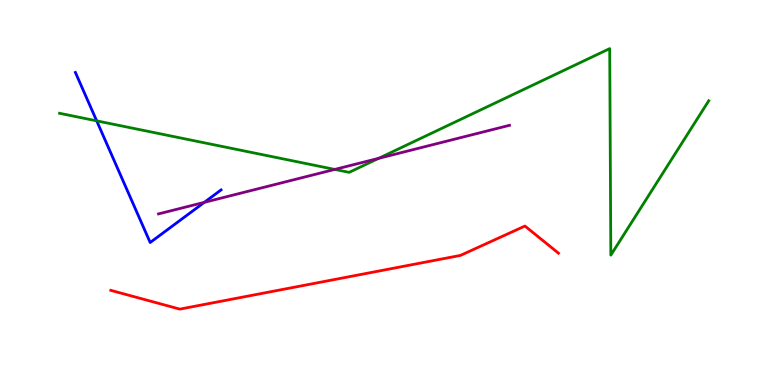[{'lines': ['blue', 'red'], 'intersections': []}, {'lines': ['green', 'red'], 'intersections': []}, {'lines': ['purple', 'red'], 'intersections': []}, {'lines': ['blue', 'green'], 'intersections': [{'x': 1.25, 'y': 6.86}]}, {'lines': ['blue', 'purple'], 'intersections': [{'x': 2.64, 'y': 4.74}]}, {'lines': ['green', 'purple'], 'intersections': [{'x': 4.32, 'y': 5.6}, {'x': 4.89, 'y': 5.89}]}]